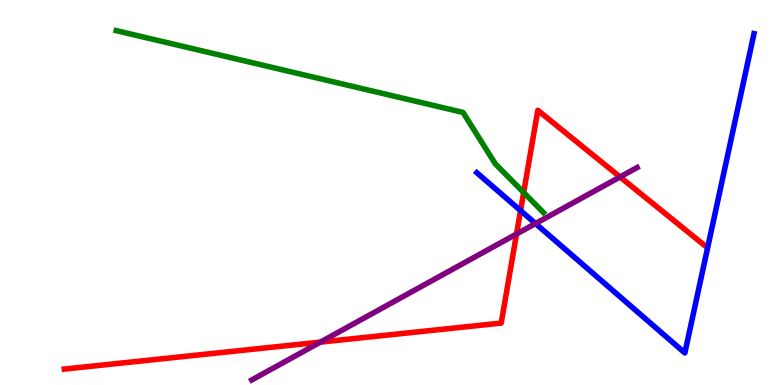[{'lines': ['blue', 'red'], 'intersections': [{'x': 6.72, 'y': 4.53}]}, {'lines': ['green', 'red'], 'intersections': [{'x': 6.76, 'y': 5.0}]}, {'lines': ['purple', 'red'], 'intersections': [{'x': 4.13, 'y': 1.11}, {'x': 6.66, 'y': 3.92}, {'x': 8.0, 'y': 5.4}]}, {'lines': ['blue', 'green'], 'intersections': []}, {'lines': ['blue', 'purple'], 'intersections': [{'x': 6.91, 'y': 4.19}]}, {'lines': ['green', 'purple'], 'intersections': []}]